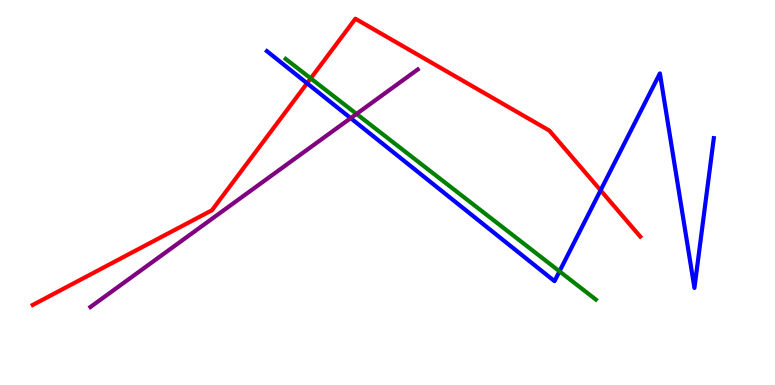[{'lines': ['blue', 'red'], 'intersections': [{'x': 3.96, 'y': 7.84}, {'x': 7.75, 'y': 5.06}]}, {'lines': ['green', 'red'], 'intersections': [{'x': 4.01, 'y': 7.96}]}, {'lines': ['purple', 'red'], 'intersections': []}, {'lines': ['blue', 'green'], 'intersections': [{'x': 7.22, 'y': 2.95}]}, {'lines': ['blue', 'purple'], 'intersections': [{'x': 4.52, 'y': 6.93}]}, {'lines': ['green', 'purple'], 'intersections': [{'x': 4.6, 'y': 7.04}]}]